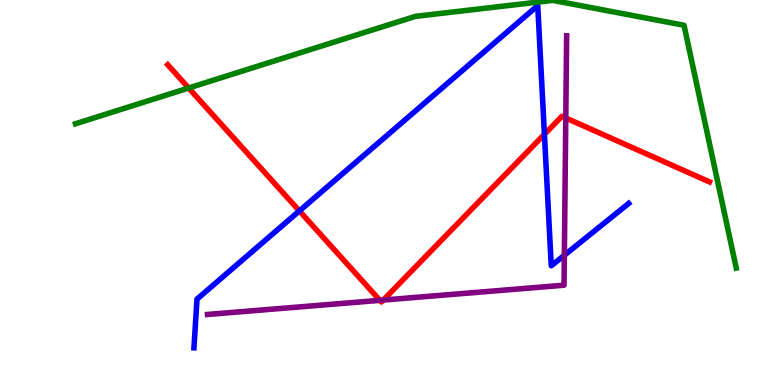[{'lines': ['blue', 'red'], 'intersections': [{'x': 3.86, 'y': 4.52}, {'x': 7.02, 'y': 6.51}]}, {'lines': ['green', 'red'], 'intersections': [{'x': 2.43, 'y': 7.71}]}, {'lines': ['purple', 'red'], 'intersections': [{'x': 4.9, 'y': 2.2}, {'x': 4.95, 'y': 2.21}, {'x': 7.3, 'y': 6.94}]}, {'lines': ['blue', 'green'], 'intersections': []}, {'lines': ['blue', 'purple'], 'intersections': [{'x': 7.28, 'y': 3.37}]}, {'lines': ['green', 'purple'], 'intersections': []}]